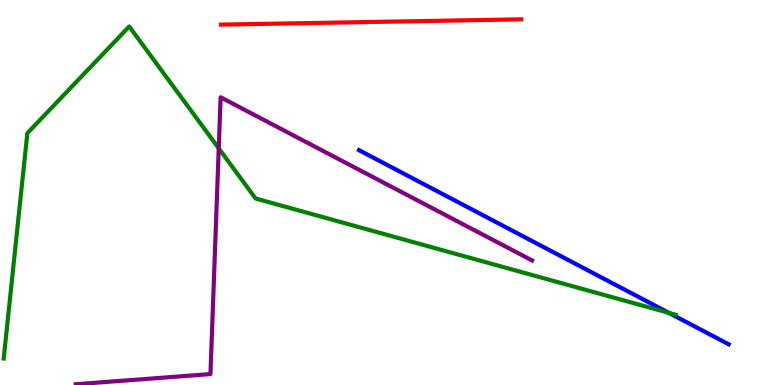[{'lines': ['blue', 'red'], 'intersections': []}, {'lines': ['green', 'red'], 'intersections': []}, {'lines': ['purple', 'red'], 'intersections': []}, {'lines': ['blue', 'green'], 'intersections': [{'x': 8.63, 'y': 1.87}]}, {'lines': ['blue', 'purple'], 'intersections': []}, {'lines': ['green', 'purple'], 'intersections': [{'x': 2.82, 'y': 6.15}]}]